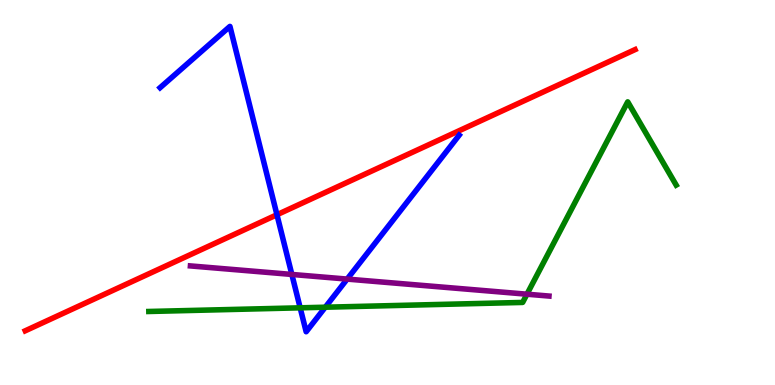[{'lines': ['blue', 'red'], 'intersections': [{'x': 3.57, 'y': 4.42}]}, {'lines': ['green', 'red'], 'intersections': []}, {'lines': ['purple', 'red'], 'intersections': []}, {'lines': ['blue', 'green'], 'intersections': [{'x': 3.87, 'y': 2.0}, {'x': 4.2, 'y': 2.02}]}, {'lines': ['blue', 'purple'], 'intersections': [{'x': 3.77, 'y': 2.87}, {'x': 4.48, 'y': 2.75}]}, {'lines': ['green', 'purple'], 'intersections': [{'x': 6.8, 'y': 2.36}]}]